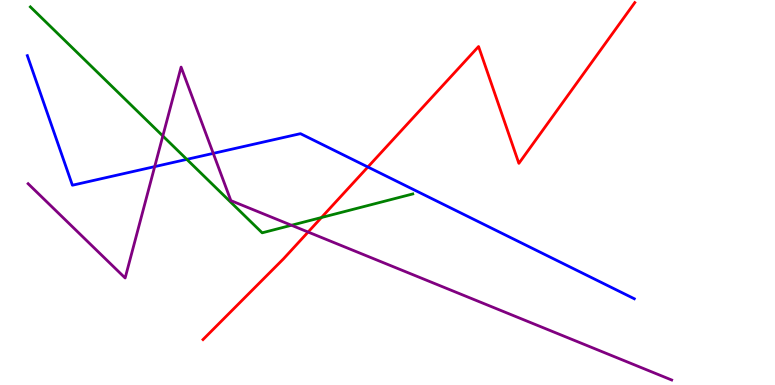[{'lines': ['blue', 'red'], 'intersections': [{'x': 4.75, 'y': 5.66}]}, {'lines': ['green', 'red'], 'intersections': [{'x': 4.15, 'y': 4.35}]}, {'lines': ['purple', 'red'], 'intersections': [{'x': 3.98, 'y': 3.97}]}, {'lines': ['blue', 'green'], 'intersections': [{'x': 2.41, 'y': 5.86}]}, {'lines': ['blue', 'purple'], 'intersections': [{'x': 2.0, 'y': 5.67}, {'x': 2.75, 'y': 6.02}]}, {'lines': ['green', 'purple'], 'intersections': [{'x': 2.1, 'y': 6.47}, {'x': 3.76, 'y': 4.15}]}]